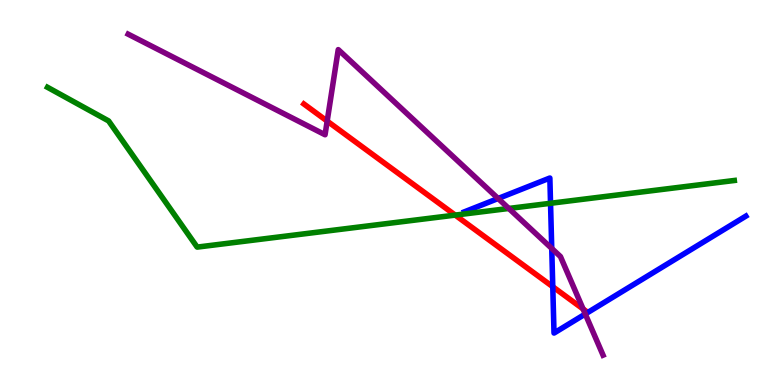[{'lines': ['blue', 'red'], 'intersections': [{'x': 7.13, 'y': 2.55}]}, {'lines': ['green', 'red'], 'intersections': [{'x': 5.87, 'y': 4.41}]}, {'lines': ['purple', 'red'], 'intersections': [{'x': 4.22, 'y': 6.85}, {'x': 7.52, 'y': 1.97}]}, {'lines': ['blue', 'green'], 'intersections': [{'x': 7.1, 'y': 4.72}]}, {'lines': ['blue', 'purple'], 'intersections': [{'x': 6.43, 'y': 4.84}, {'x': 7.12, 'y': 3.55}, {'x': 7.55, 'y': 1.84}]}, {'lines': ['green', 'purple'], 'intersections': [{'x': 6.57, 'y': 4.59}]}]